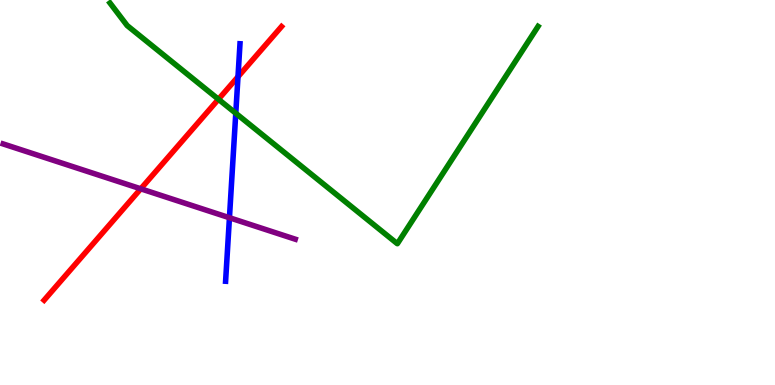[{'lines': ['blue', 'red'], 'intersections': [{'x': 3.07, 'y': 8.01}]}, {'lines': ['green', 'red'], 'intersections': [{'x': 2.82, 'y': 7.42}]}, {'lines': ['purple', 'red'], 'intersections': [{'x': 1.82, 'y': 5.1}]}, {'lines': ['blue', 'green'], 'intersections': [{'x': 3.04, 'y': 7.06}]}, {'lines': ['blue', 'purple'], 'intersections': [{'x': 2.96, 'y': 4.34}]}, {'lines': ['green', 'purple'], 'intersections': []}]